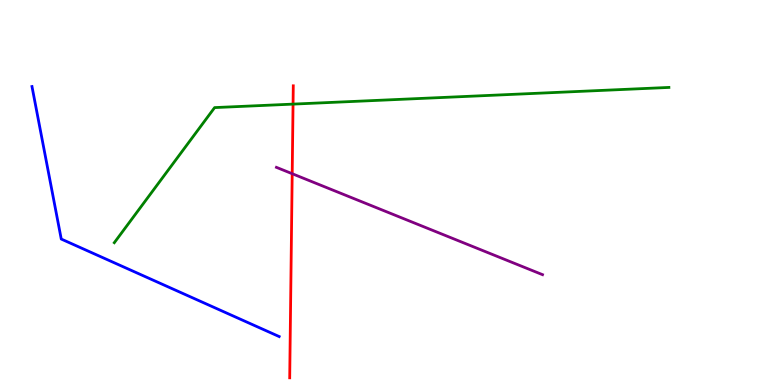[{'lines': ['blue', 'red'], 'intersections': []}, {'lines': ['green', 'red'], 'intersections': [{'x': 3.78, 'y': 7.3}]}, {'lines': ['purple', 'red'], 'intersections': [{'x': 3.77, 'y': 5.49}]}, {'lines': ['blue', 'green'], 'intersections': []}, {'lines': ['blue', 'purple'], 'intersections': []}, {'lines': ['green', 'purple'], 'intersections': []}]